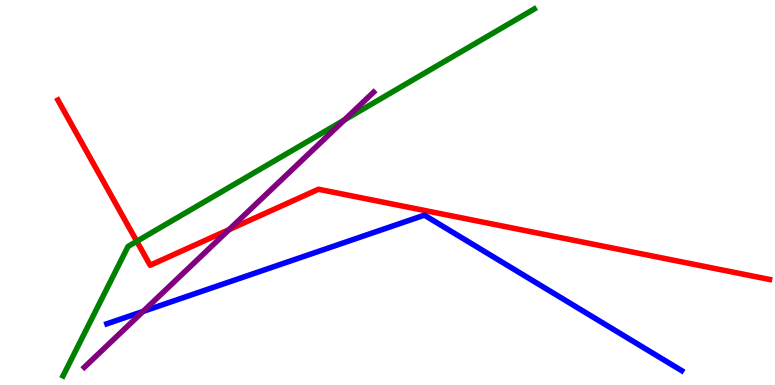[{'lines': ['blue', 'red'], 'intersections': []}, {'lines': ['green', 'red'], 'intersections': [{'x': 1.77, 'y': 3.73}]}, {'lines': ['purple', 'red'], 'intersections': [{'x': 2.96, 'y': 4.04}]}, {'lines': ['blue', 'green'], 'intersections': []}, {'lines': ['blue', 'purple'], 'intersections': [{'x': 1.85, 'y': 1.91}]}, {'lines': ['green', 'purple'], 'intersections': [{'x': 4.44, 'y': 6.88}]}]